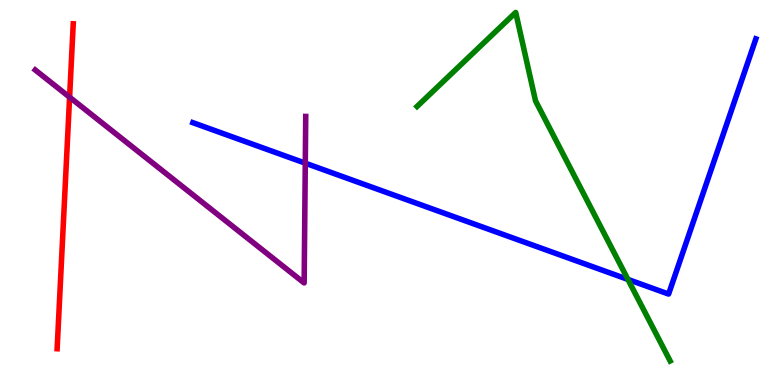[{'lines': ['blue', 'red'], 'intersections': []}, {'lines': ['green', 'red'], 'intersections': []}, {'lines': ['purple', 'red'], 'intersections': [{'x': 0.898, 'y': 7.48}]}, {'lines': ['blue', 'green'], 'intersections': [{'x': 8.1, 'y': 2.74}]}, {'lines': ['blue', 'purple'], 'intersections': [{'x': 3.94, 'y': 5.76}]}, {'lines': ['green', 'purple'], 'intersections': []}]